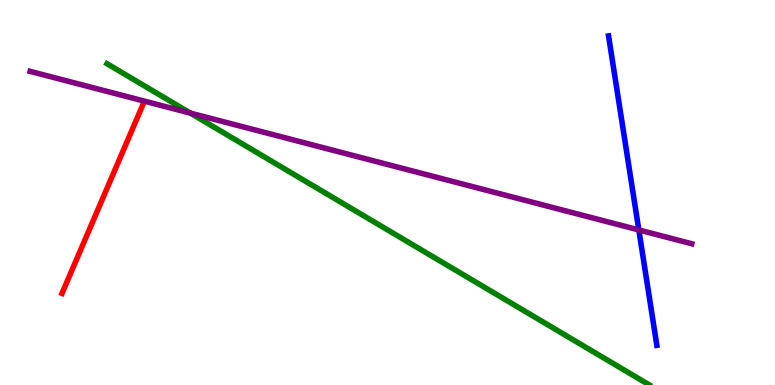[{'lines': ['blue', 'red'], 'intersections': []}, {'lines': ['green', 'red'], 'intersections': []}, {'lines': ['purple', 'red'], 'intersections': []}, {'lines': ['blue', 'green'], 'intersections': []}, {'lines': ['blue', 'purple'], 'intersections': [{'x': 8.24, 'y': 4.03}]}, {'lines': ['green', 'purple'], 'intersections': [{'x': 2.46, 'y': 7.06}]}]